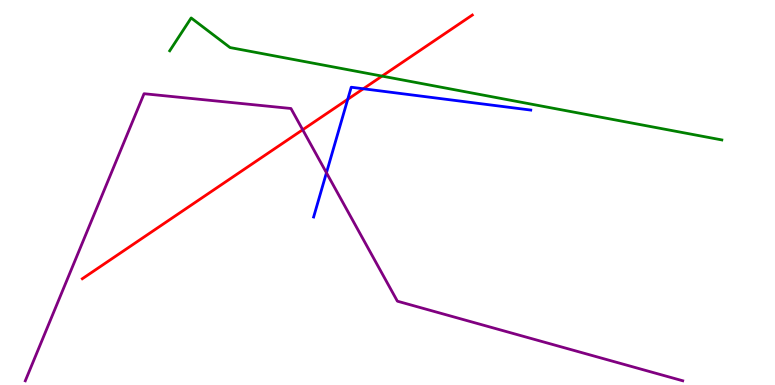[{'lines': ['blue', 'red'], 'intersections': [{'x': 4.49, 'y': 7.42}, {'x': 4.69, 'y': 7.69}]}, {'lines': ['green', 'red'], 'intersections': [{'x': 4.93, 'y': 8.02}]}, {'lines': ['purple', 'red'], 'intersections': [{'x': 3.91, 'y': 6.63}]}, {'lines': ['blue', 'green'], 'intersections': []}, {'lines': ['blue', 'purple'], 'intersections': [{'x': 4.21, 'y': 5.51}]}, {'lines': ['green', 'purple'], 'intersections': []}]